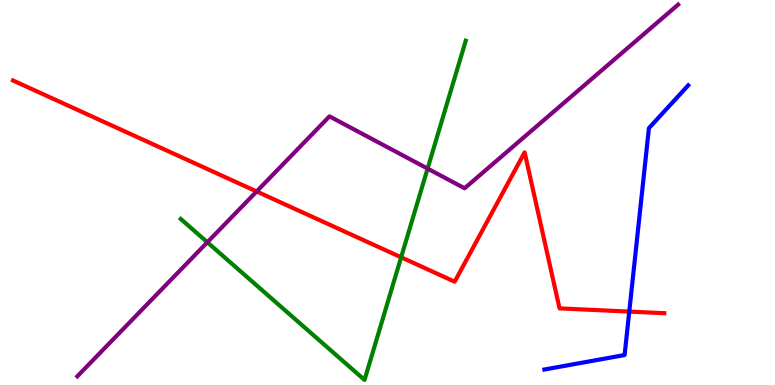[{'lines': ['blue', 'red'], 'intersections': [{'x': 8.12, 'y': 1.91}]}, {'lines': ['green', 'red'], 'intersections': [{'x': 5.18, 'y': 3.32}]}, {'lines': ['purple', 'red'], 'intersections': [{'x': 3.31, 'y': 5.03}]}, {'lines': ['blue', 'green'], 'intersections': []}, {'lines': ['blue', 'purple'], 'intersections': []}, {'lines': ['green', 'purple'], 'intersections': [{'x': 2.68, 'y': 3.71}, {'x': 5.52, 'y': 5.62}]}]